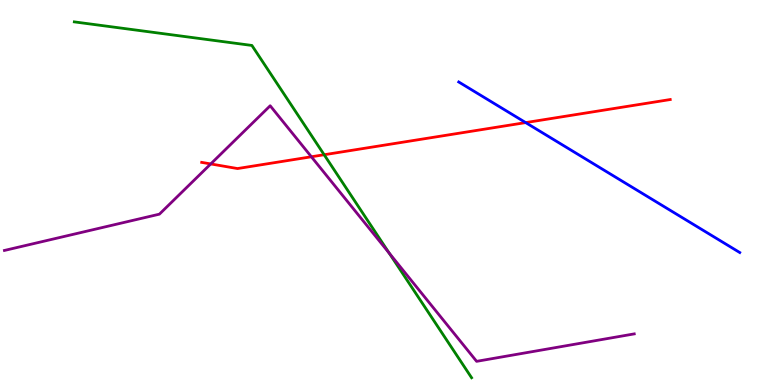[{'lines': ['blue', 'red'], 'intersections': [{'x': 6.78, 'y': 6.82}]}, {'lines': ['green', 'red'], 'intersections': [{'x': 4.18, 'y': 5.98}]}, {'lines': ['purple', 'red'], 'intersections': [{'x': 2.72, 'y': 5.74}, {'x': 4.02, 'y': 5.93}]}, {'lines': ['blue', 'green'], 'intersections': []}, {'lines': ['blue', 'purple'], 'intersections': []}, {'lines': ['green', 'purple'], 'intersections': [{'x': 5.02, 'y': 3.43}]}]